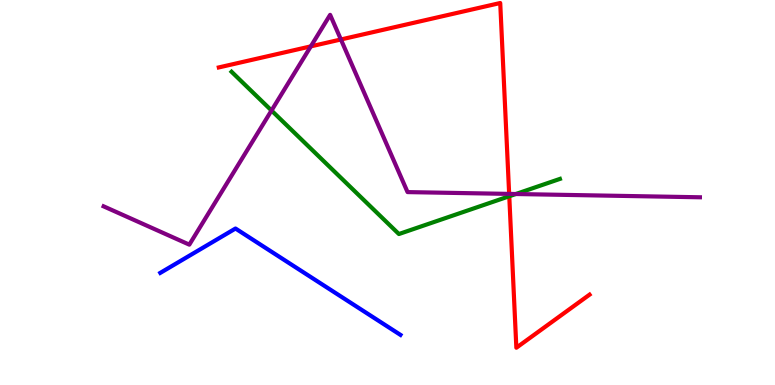[{'lines': ['blue', 'red'], 'intersections': []}, {'lines': ['green', 'red'], 'intersections': [{'x': 6.57, 'y': 4.9}]}, {'lines': ['purple', 'red'], 'intersections': [{'x': 4.01, 'y': 8.8}, {'x': 4.4, 'y': 8.97}, {'x': 6.57, 'y': 4.96}]}, {'lines': ['blue', 'green'], 'intersections': []}, {'lines': ['blue', 'purple'], 'intersections': []}, {'lines': ['green', 'purple'], 'intersections': [{'x': 3.5, 'y': 7.13}, {'x': 6.66, 'y': 4.96}]}]